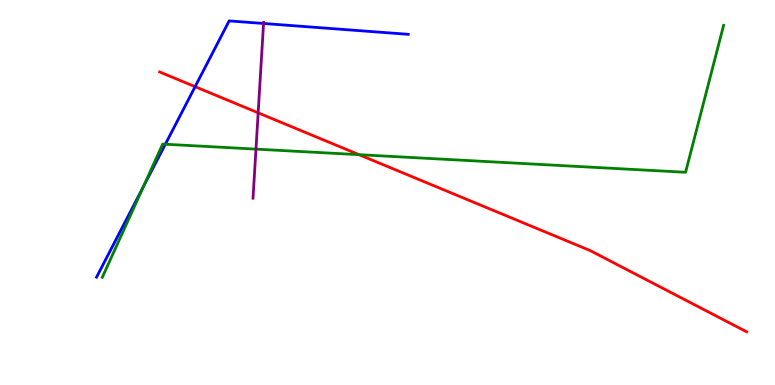[{'lines': ['blue', 'red'], 'intersections': [{'x': 2.52, 'y': 7.75}]}, {'lines': ['green', 'red'], 'intersections': [{'x': 4.63, 'y': 5.98}]}, {'lines': ['purple', 'red'], 'intersections': [{'x': 3.33, 'y': 7.07}]}, {'lines': ['blue', 'green'], 'intersections': [{'x': 1.85, 'y': 5.16}, {'x': 2.13, 'y': 6.25}]}, {'lines': ['blue', 'purple'], 'intersections': [{'x': 3.4, 'y': 9.39}]}, {'lines': ['green', 'purple'], 'intersections': [{'x': 3.3, 'y': 6.13}]}]